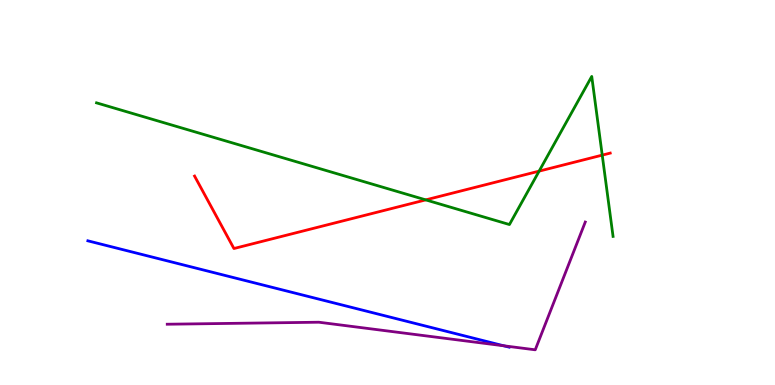[{'lines': ['blue', 'red'], 'intersections': []}, {'lines': ['green', 'red'], 'intersections': [{'x': 5.49, 'y': 4.81}, {'x': 6.96, 'y': 5.55}, {'x': 7.77, 'y': 5.97}]}, {'lines': ['purple', 'red'], 'intersections': []}, {'lines': ['blue', 'green'], 'intersections': []}, {'lines': ['blue', 'purple'], 'intersections': [{'x': 6.5, 'y': 1.02}]}, {'lines': ['green', 'purple'], 'intersections': []}]